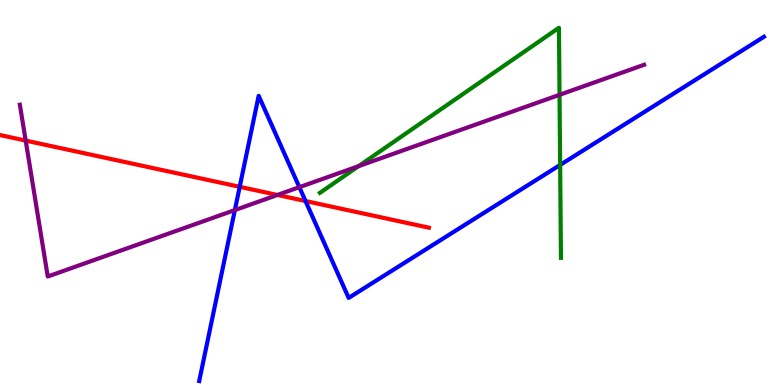[{'lines': ['blue', 'red'], 'intersections': [{'x': 3.09, 'y': 5.15}, {'x': 3.94, 'y': 4.78}]}, {'lines': ['green', 'red'], 'intersections': []}, {'lines': ['purple', 'red'], 'intersections': [{'x': 0.331, 'y': 6.35}, {'x': 3.58, 'y': 4.94}]}, {'lines': ['blue', 'green'], 'intersections': [{'x': 7.23, 'y': 5.72}]}, {'lines': ['blue', 'purple'], 'intersections': [{'x': 3.03, 'y': 4.54}, {'x': 3.86, 'y': 5.14}]}, {'lines': ['green', 'purple'], 'intersections': [{'x': 4.63, 'y': 5.68}, {'x': 7.22, 'y': 7.54}]}]